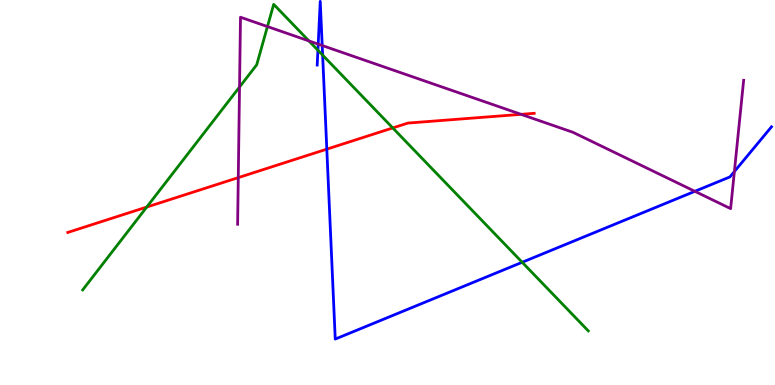[{'lines': ['blue', 'red'], 'intersections': [{'x': 4.22, 'y': 6.13}]}, {'lines': ['green', 'red'], 'intersections': [{'x': 1.89, 'y': 4.62}, {'x': 5.07, 'y': 6.68}]}, {'lines': ['purple', 'red'], 'intersections': [{'x': 3.07, 'y': 5.39}, {'x': 6.72, 'y': 7.03}]}, {'lines': ['blue', 'green'], 'intersections': [{'x': 4.1, 'y': 8.7}, {'x': 4.16, 'y': 8.57}, {'x': 6.74, 'y': 3.19}]}, {'lines': ['blue', 'purple'], 'intersections': [{'x': 4.11, 'y': 8.85}, {'x': 4.16, 'y': 8.82}, {'x': 8.97, 'y': 5.03}, {'x': 9.48, 'y': 5.54}]}, {'lines': ['green', 'purple'], 'intersections': [{'x': 3.09, 'y': 7.74}, {'x': 3.45, 'y': 9.31}, {'x': 3.99, 'y': 8.94}]}]